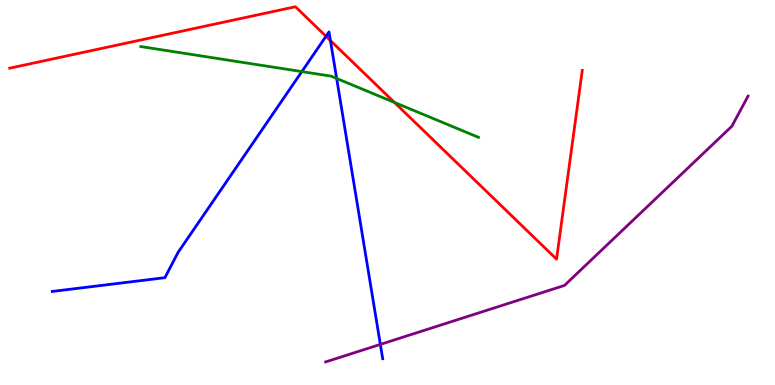[{'lines': ['blue', 'red'], 'intersections': [{'x': 4.21, 'y': 9.06}, {'x': 4.26, 'y': 8.95}]}, {'lines': ['green', 'red'], 'intersections': [{'x': 5.09, 'y': 7.34}]}, {'lines': ['purple', 'red'], 'intersections': []}, {'lines': ['blue', 'green'], 'intersections': [{'x': 3.89, 'y': 8.14}, {'x': 4.34, 'y': 7.96}]}, {'lines': ['blue', 'purple'], 'intersections': [{'x': 4.91, 'y': 1.05}]}, {'lines': ['green', 'purple'], 'intersections': []}]